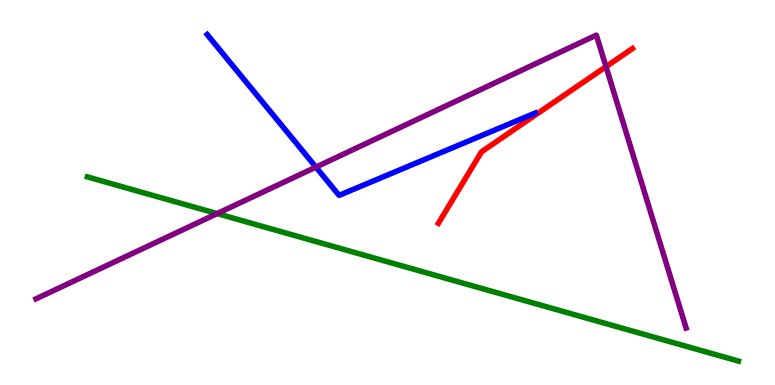[{'lines': ['blue', 'red'], 'intersections': []}, {'lines': ['green', 'red'], 'intersections': []}, {'lines': ['purple', 'red'], 'intersections': [{'x': 7.82, 'y': 8.27}]}, {'lines': ['blue', 'green'], 'intersections': []}, {'lines': ['blue', 'purple'], 'intersections': [{'x': 4.08, 'y': 5.66}]}, {'lines': ['green', 'purple'], 'intersections': [{'x': 2.8, 'y': 4.45}]}]